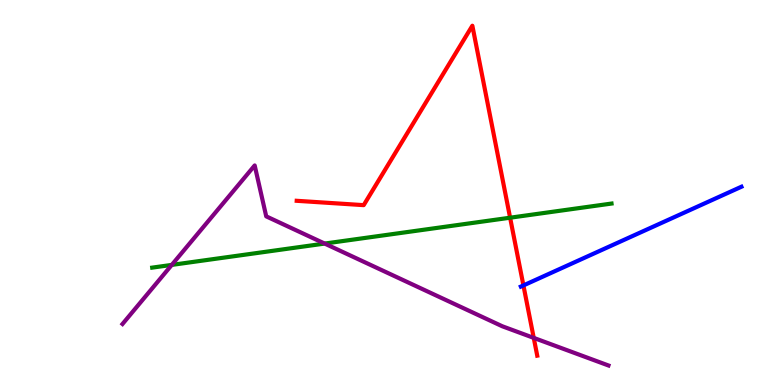[{'lines': ['blue', 'red'], 'intersections': [{'x': 6.75, 'y': 2.59}]}, {'lines': ['green', 'red'], 'intersections': [{'x': 6.58, 'y': 4.35}]}, {'lines': ['purple', 'red'], 'intersections': [{'x': 6.89, 'y': 1.22}]}, {'lines': ['blue', 'green'], 'intersections': []}, {'lines': ['blue', 'purple'], 'intersections': []}, {'lines': ['green', 'purple'], 'intersections': [{'x': 2.22, 'y': 3.12}, {'x': 4.19, 'y': 3.67}]}]